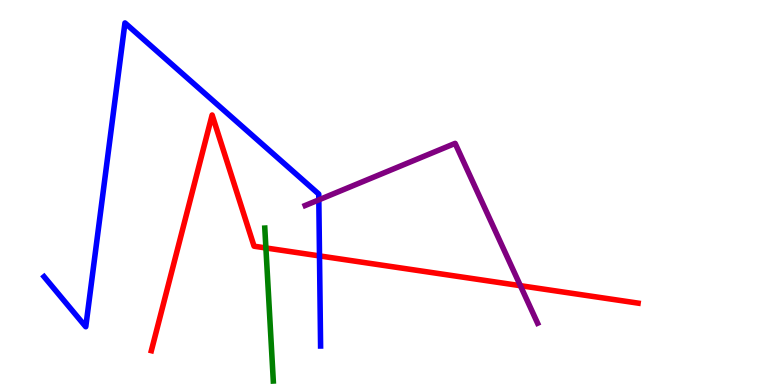[{'lines': ['blue', 'red'], 'intersections': [{'x': 4.12, 'y': 3.35}]}, {'lines': ['green', 'red'], 'intersections': [{'x': 3.43, 'y': 3.56}]}, {'lines': ['purple', 'red'], 'intersections': [{'x': 6.71, 'y': 2.58}]}, {'lines': ['blue', 'green'], 'intersections': []}, {'lines': ['blue', 'purple'], 'intersections': [{'x': 4.11, 'y': 4.81}]}, {'lines': ['green', 'purple'], 'intersections': []}]